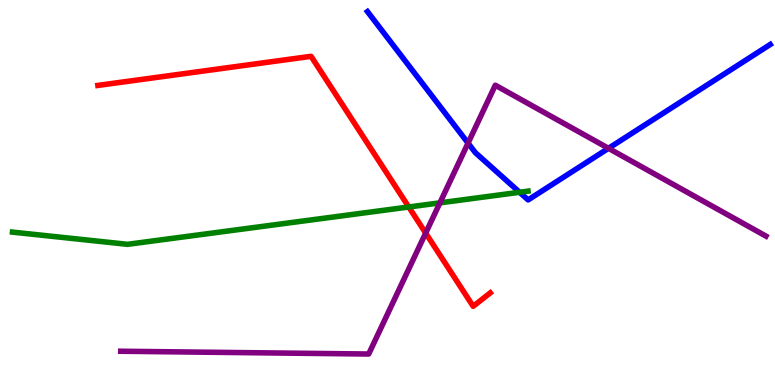[{'lines': ['blue', 'red'], 'intersections': []}, {'lines': ['green', 'red'], 'intersections': [{'x': 5.27, 'y': 4.62}]}, {'lines': ['purple', 'red'], 'intersections': [{'x': 5.49, 'y': 3.95}]}, {'lines': ['blue', 'green'], 'intersections': [{'x': 6.7, 'y': 5.01}]}, {'lines': ['blue', 'purple'], 'intersections': [{'x': 6.04, 'y': 6.28}, {'x': 7.85, 'y': 6.15}]}, {'lines': ['green', 'purple'], 'intersections': [{'x': 5.68, 'y': 4.73}]}]